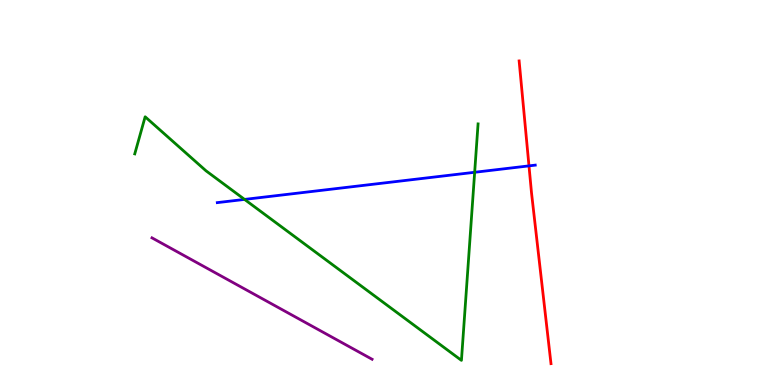[{'lines': ['blue', 'red'], 'intersections': [{'x': 6.83, 'y': 5.69}]}, {'lines': ['green', 'red'], 'intersections': []}, {'lines': ['purple', 'red'], 'intersections': []}, {'lines': ['blue', 'green'], 'intersections': [{'x': 3.16, 'y': 4.82}, {'x': 6.12, 'y': 5.53}]}, {'lines': ['blue', 'purple'], 'intersections': []}, {'lines': ['green', 'purple'], 'intersections': []}]